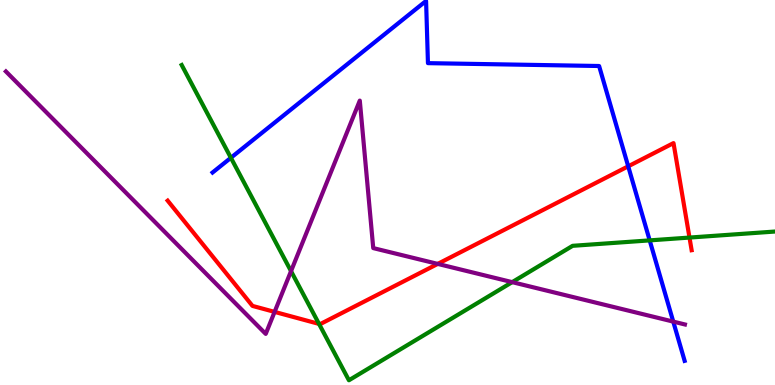[{'lines': ['blue', 'red'], 'intersections': [{'x': 8.11, 'y': 5.68}]}, {'lines': ['green', 'red'], 'intersections': [{'x': 4.12, 'y': 1.59}, {'x': 8.9, 'y': 3.83}]}, {'lines': ['purple', 'red'], 'intersections': [{'x': 3.54, 'y': 1.9}, {'x': 5.65, 'y': 3.15}]}, {'lines': ['blue', 'green'], 'intersections': [{'x': 2.98, 'y': 5.9}, {'x': 8.38, 'y': 3.76}]}, {'lines': ['blue', 'purple'], 'intersections': [{'x': 8.69, 'y': 1.65}]}, {'lines': ['green', 'purple'], 'intersections': [{'x': 3.76, 'y': 2.96}, {'x': 6.61, 'y': 2.67}]}]